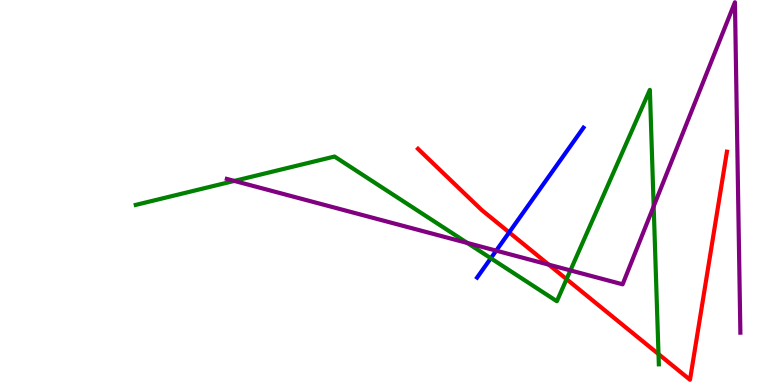[{'lines': ['blue', 'red'], 'intersections': [{'x': 6.57, 'y': 3.96}]}, {'lines': ['green', 'red'], 'intersections': [{'x': 7.31, 'y': 2.75}, {'x': 8.5, 'y': 0.803}]}, {'lines': ['purple', 'red'], 'intersections': [{'x': 7.08, 'y': 3.13}]}, {'lines': ['blue', 'green'], 'intersections': [{'x': 6.33, 'y': 3.29}]}, {'lines': ['blue', 'purple'], 'intersections': [{'x': 6.4, 'y': 3.49}]}, {'lines': ['green', 'purple'], 'intersections': [{'x': 3.02, 'y': 5.3}, {'x': 6.03, 'y': 3.69}, {'x': 7.36, 'y': 2.98}, {'x': 8.43, 'y': 4.64}]}]